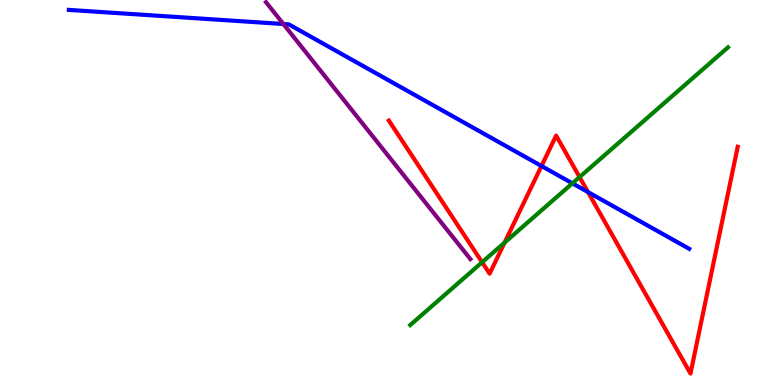[{'lines': ['blue', 'red'], 'intersections': [{'x': 6.99, 'y': 5.69}, {'x': 7.59, 'y': 5.01}]}, {'lines': ['green', 'red'], 'intersections': [{'x': 6.22, 'y': 3.19}, {'x': 6.51, 'y': 3.7}, {'x': 7.48, 'y': 5.4}]}, {'lines': ['purple', 'red'], 'intersections': []}, {'lines': ['blue', 'green'], 'intersections': [{'x': 7.39, 'y': 5.24}]}, {'lines': ['blue', 'purple'], 'intersections': [{'x': 3.66, 'y': 9.38}]}, {'lines': ['green', 'purple'], 'intersections': []}]